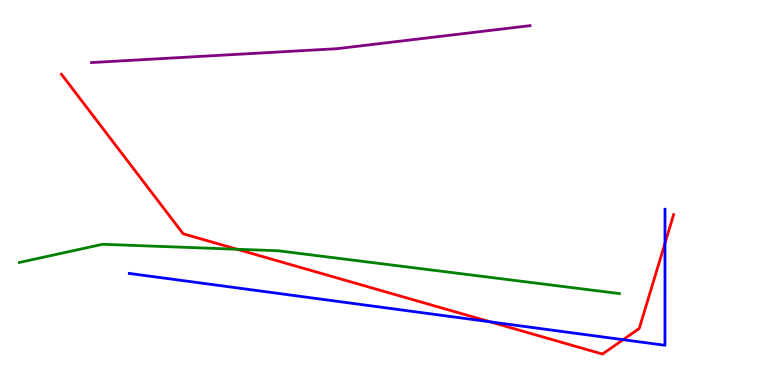[{'lines': ['blue', 'red'], 'intersections': [{'x': 6.32, 'y': 1.64}, {'x': 8.04, 'y': 1.18}, {'x': 8.58, 'y': 3.68}]}, {'lines': ['green', 'red'], 'intersections': [{'x': 3.06, 'y': 3.53}]}, {'lines': ['purple', 'red'], 'intersections': []}, {'lines': ['blue', 'green'], 'intersections': []}, {'lines': ['blue', 'purple'], 'intersections': []}, {'lines': ['green', 'purple'], 'intersections': []}]